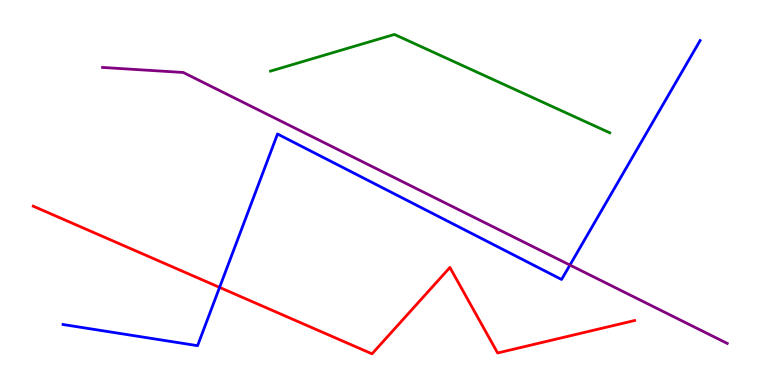[{'lines': ['blue', 'red'], 'intersections': [{'x': 2.83, 'y': 2.54}]}, {'lines': ['green', 'red'], 'intersections': []}, {'lines': ['purple', 'red'], 'intersections': []}, {'lines': ['blue', 'green'], 'intersections': []}, {'lines': ['blue', 'purple'], 'intersections': [{'x': 7.35, 'y': 3.12}]}, {'lines': ['green', 'purple'], 'intersections': []}]